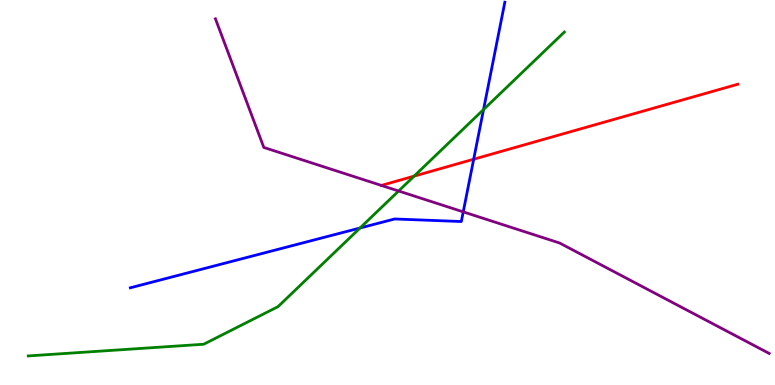[{'lines': ['blue', 'red'], 'intersections': [{'x': 6.11, 'y': 5.86}]}, {'lines': ['green', 'red'], 'intersections': [{'x': 5.34, 'y': 5.42}]}, {'lines': ['purple', 'red'], 'intersections': [{'x': 4.92, 'y': 5.18}]}, {'lines': ['blue', 'green'], 'intersections': [{'x': 4.65, 'y': 4.08}, {'x': 6.24, 'y': 7.15}]}, {'lines': ['blue', 'purple'], 'intersections': [{'x': 5.98, 'y': 4.5}]}, {'lines': ['green', 'purple'], 'intersections': [{'x': 5.14, 'y': 5.04}]}]